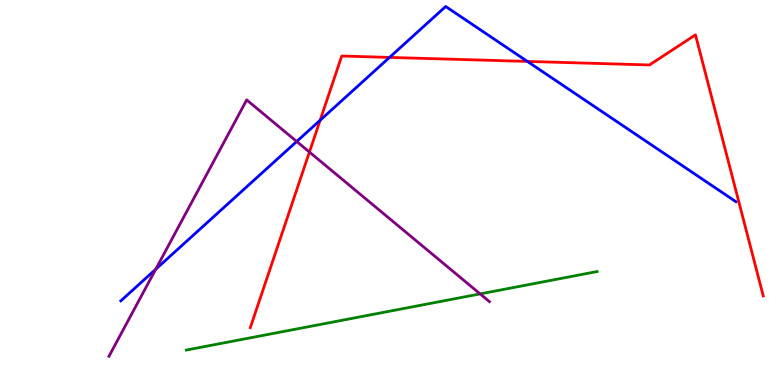[{'lines': ['blue', 'red'], 'intersections': [{'x': 4.13, 'y': 6.88}, {'x': 5.03, 'y': 8.51}, {'x': 6.8, 'y': 8.4}]}, {'lines': ['green', 'red'], 'intersections': []}, {'lines': ['purple', 'red'], 'intersections': [{'x': 3.99, 'y': 6.05}]}, {'lines': ['blue', 'green'], 'intersections': []}, {'lines': ['blue', 'purple'], 'intersections': [{'x': 2.01, 'y': 3.01}, {'x': 3.83, 'y': 6.33}]}, {'lines': ['green', 'purple'], 'intersections': [{'x': 6.2, 'y': 2.37}]}]